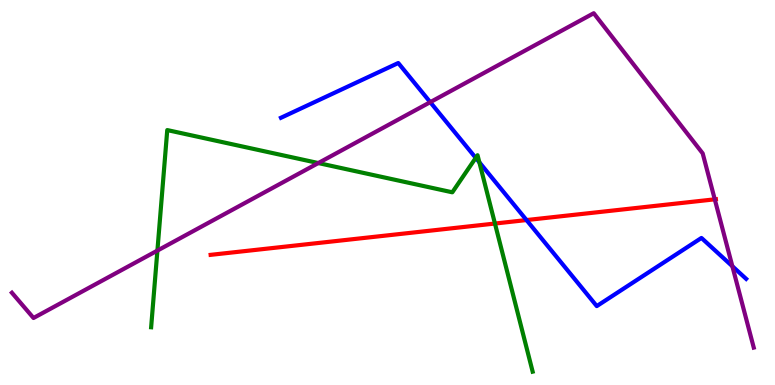[{'lines': ['blue', 'red'], 'intersections': [{'x': 6.79, 'y': 4.28}]}, {'lines': ['green', 'red'], 'intersections': [{'x': 6.39, 'y': 4.19}]}, {'lines': ['purple', 'red'], 'intersections': [{'x': 9.22, 'y': 4.82}]}, {'lines': ['blue', 'green'], 'intersections': [{'x': 6.14, 'y': 5.9}, {'x': 6.19, 'y': 5.78}]}, {'lines': ['blue', 'purple'], 'intersections': [{'x': 5.55, 'y': 7.35}, {'x': 9.45, 'y': 3.08}]}, {'lines': ['green', 'purple'], 'intersections': [{'x': 2.03, 'y': 3.49}, {'x': 4.11, 'y': 5.76}]}]